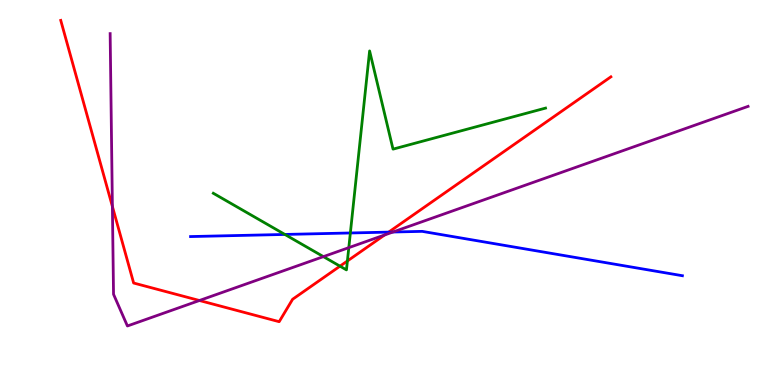[{'lines': ['blue', 'red'], 'intersections': [{'x': 5.02, 'y': 3.97}]}, {'lines': ['green', 'red'], 'intersections': [{'x': 4.39, 'y': 3.09}, {'x': 4.48, 'y': 3.22}]}, {'lines': ['purple', 'red'], 'intersections': [{'x': 1.45, 'y': 4.64}, {'x': 2.57, 'y': 2.19}, {'x': 4.96, 'y': 3.9}]}, {'lines': ['blue', 'green'], 'intersections': [{'x': 3.68, 'y': 3.91}, {'x': 4.52, 'y': 3.95}]}, {'lines': ['blue', 'purple'], 'intersections': [{'x': 5.07, 'y': 3.97}]}, {'lines': ['green', 'purple'], 'intersections': [{'x': 4.17, 'y': 3.33}, {'x': 4.5, 'y': 3.57}]}]